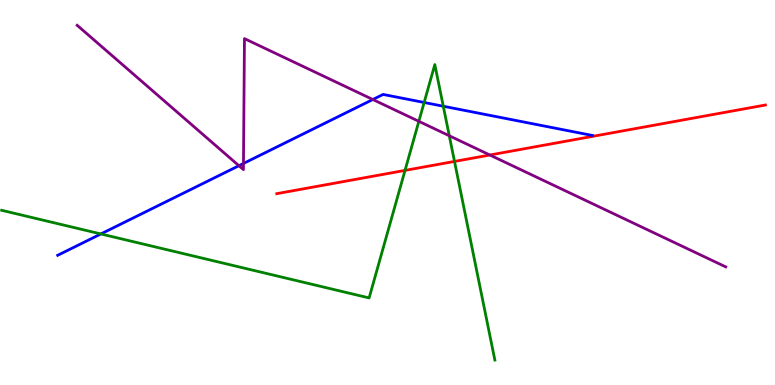[{'lines': ['blue', 'red'], 'intersections': []}, {'lines': ['green', 'red'], 'intersections': [{'x': 5.23, 'y': 5.57}, {'x': 5.86, 'y': 5.81}]}, {'lines': ['purple', 'red'], 'intersections': [{'x': 6.32, 'y': 5.97}]}, {'lines': ['blue', 'green'], 'intersections': [{'x': 1.3, 'y': 3.92}, {'x': 5.47, 'y': 7.34}, {'x': 5.72, 'y': 7.24}]}, {'lines': ['blue', 'purple'], 'intersections': [{'x': 3.08, 'y': 5.7}, {'x': 3.14, 'y': 5.75}, {'x': 4.81, 'y': 7.42}]}, {'lines': ['green', 'purple'], 'intersections': [{'x': 5.4, 'y': 6.85}, {'x': 5.8, 'y': 6.47}]}]